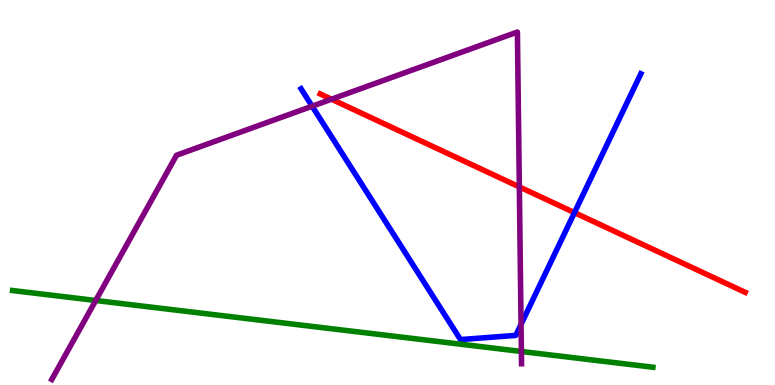[{'lines': ['blue', 'red'], 'intersections': [{'x': 7.41, 'y': 4.48}]}, {'lines': ['green', 'red'], 'intersections': []}, {'lines': ['purple', 'red'], 'intersections': [{'x': 4.28, 'y': 7.42}, {'x': 6.7, 'y': 5.15}]}, {'lines': ['blue', 'green'], 'intersections': []}, {'lines': ['blue', 'purple'], 'intersections': [{'x': 4.03, 'y': 7.24}, {'x': 6.72, 'y': 1.58}]}, {'lines': ['green', 'purple'], 'intersections': [{'x': 1.24, 'y': 2.19}, {'x': 6.73, 'y': 0.871}]}]